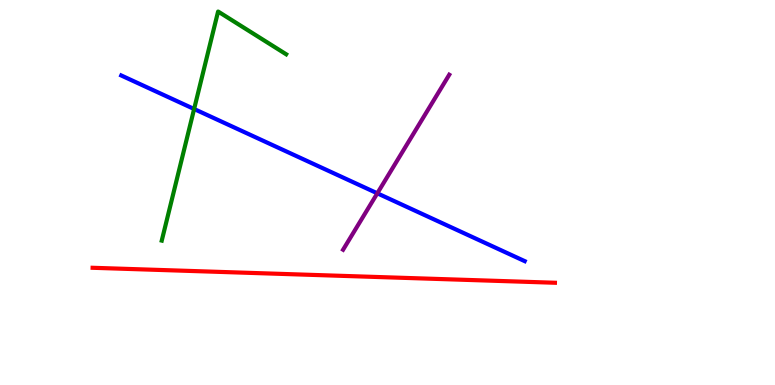[{'lines': ['blue', 'red'], 'intersections': []}, {'lines': ['green', 'red'], 'intersections': []}, {'lines': ['purple', 'red'], 'intersections': []}, {'lines': ['blue', 'green'], 'intersections': [{'x': 2.5, 'y': 7.17}]}, {'lines': ['blue', 'purple'], 'intersections': [{'x': 4.87, 'y': 4.98}]}, {'lines': ['green', 'purple'], 'intersections': []}]